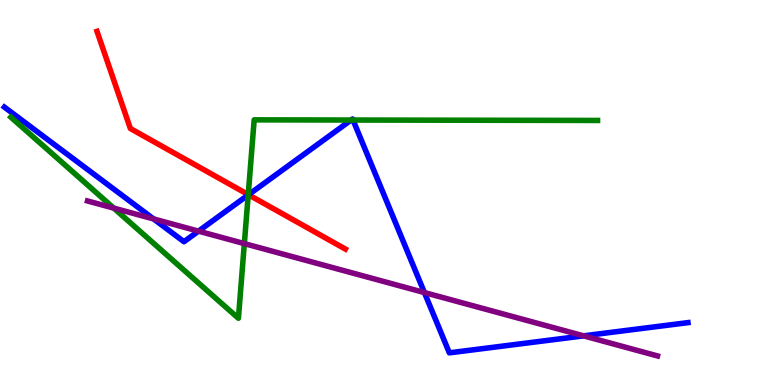[{'lines': ['blue', 'red'], 'intersections': [{'x': 3.21, 'y': 4.94}]}, {'lines': ['green', 'red'], 'intersections': [{'x': 3.2, 'y': 4.95}]}, {'lines': ['purple', 'red'], 'intersections': []}, {'lines': ['blue', 'green'], 'intersections': [{'x': 3.2, 'y': 4.94}, {'x': 4.53, 'y': 6.88}, {'x': 4.55, 'y': 6.88}]}, {'lines': ['blue', 'purple'], 'intersections': [{'x': 1.98, 'y': 4.31}, {'x': 2.56, 'y': 4.0}, {'x': 5.48, 'y': 2.4}, {'x': 7.53, 'y': 1.28}]}, {'lines': ['green', 'purple'], 'intersections': [{'x': 1.47, 'y': 4.59}, {'x': 3.15, 'y': 3.67}]}]